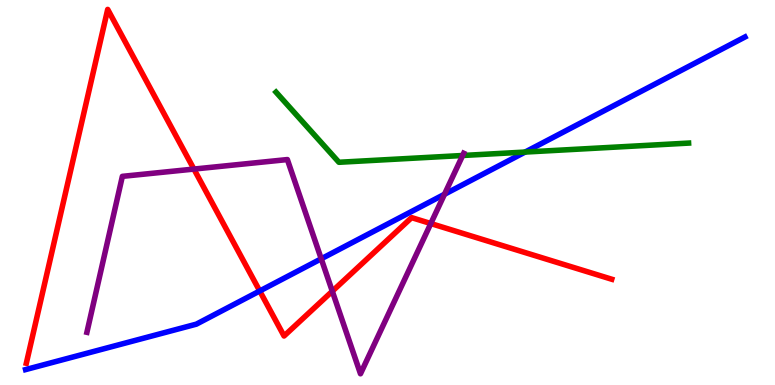[{'lines': ['blue', 'red'], 'intersections': [{'x': 3.35, 'y': 2.44}]}, {'lines': ['green', 'red'], 'intersections': []}, {'lines': ['purple', 'red'], 'intersections': [{'x': 2.5, 'y': 5.61}, {'x': 4.29, 'y': 2.44}, {'x': 5.56, 'y': 4.19}]}, {'lines': ['blue', 'green'], 'intersections': [{'x': 6.78, 'y': 6.05}]}, {'lines': ['blue', 'purple'], 'intersections': [{'x': 4.14, 'y': 3.28}, {'x': 5.74, 'y': 4.95}]}, {'lines': ['green', 'purple'], 'intersections': [{'x': 5.97, 'y': 5.96}]}]